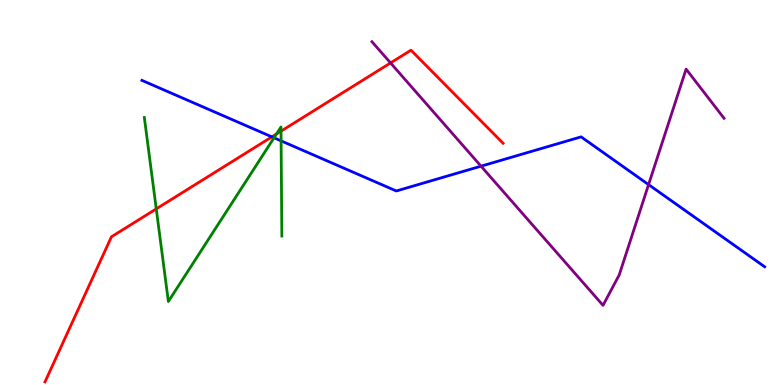[{'lines': ['blue', 'red'], 'intersections': [{'x': 3.51, 'y': 6.45}]}, {'lines': ['green', 'red'], 'intersections': [{'x': 2.02, 'y': 4.57}, {'x': 3.57, 'y': 6.52}, {'x': 3.63, 'y': 6.59}]}, {'lines': ['purple', 'red'], 'intersections': [{'x': 5.04, 'y': 8.37}]}, {'lines': ['blue', 'green'], 'intersections': [{'x': 3.54, 'y': 6.42}, {'x': 3.63, 'y': 6.34}]}, {'lines': ['blue', 'purple'], 'intersections': [{'x': 6.21, 'y': 5.68}, {'x': 8.37, 'y': 5.21}]}, {'lines': ['green', 'purple'], 'intersections': []}]